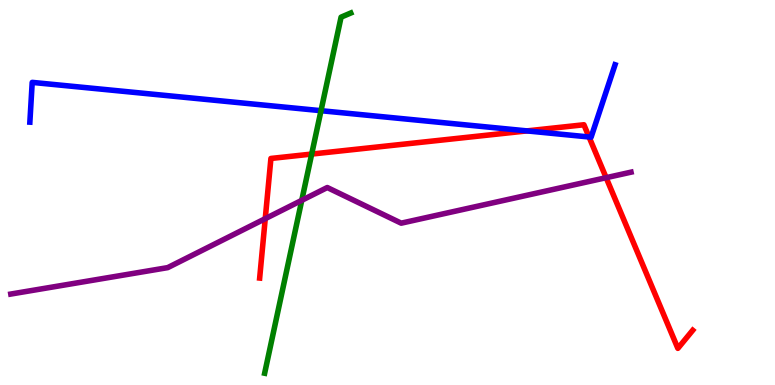[{'lines': ['blue', 'red'], 'intersections': [{'x': 6.8, 'y': 6.6}, {'x': 7.6, 'y': 6.44}]}, {'lines': ['green', 'red'], 'intersections': [{'x': 4.02, 'y': 6.0}]}, {'lines': ['purple', 'red'], 'intersections': [{'x': 3.42, 'y': 4.32}, {'x': 7.82, 'y': 5.38}]}, {'lines': ['blue', 'green'], 'intersections': [{'x': 4.14, 'y': 7.12}]}, {'lines': ['blue', 'purple'], 'intersections': []}, {'lines': ['green', 'purple'], 'intersections': [{'x': 3.89, 'y': 4.8}]}]